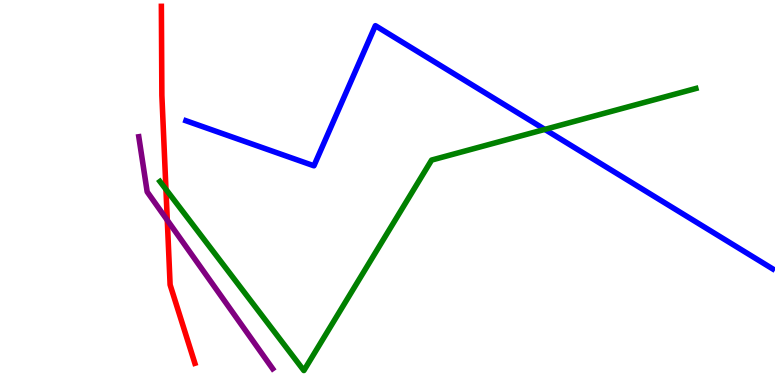[{'lines': ['blue', 'red'], 'intersections': []}, {'lines': ['green', 'red'], 'intersections': [{'x': 2.14, 'y': 5.08}]}, {'lines': ['purple', 'red'], 'intersections': [{'x': 2.16, 'y': 4.28}]}, {'lines': ['blue', 'green'], 'intersections': [{'x': 7.03, 'y': 6.64}]}, {'lines': ['blue', 'purple'], 'intersections': []}, {'lines': ['green', 'purple'], 'intersections': []}]